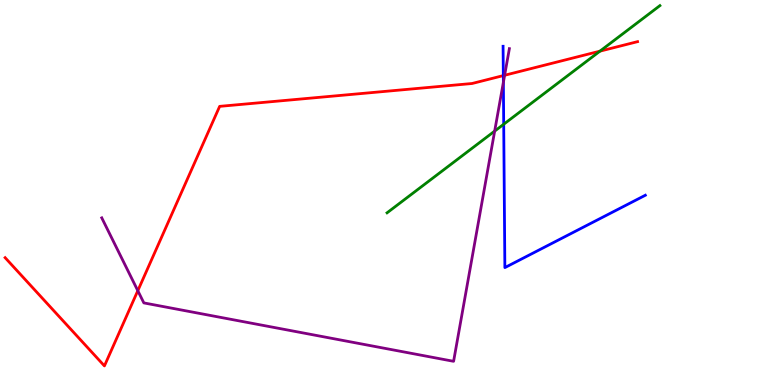[{'lines': ['blue', 'red'], 'intersections': [{'x': 6.49, 'y': 8.04}]}, {'lines': ['green', 'red'], 'intersections': [{'x': 7.74, 'y': 8.67}]}, {'lines': ['purple', 'red'], 'intersections': [{'x': 1.78, 'y': 2.45}, {'x': 6.51, 'y': 8.05}]}, {'lines': ['blue', 'green'], 'intersections': [{'x': 6.5, 'y': 6.77}]}, {'lines': ['blue', 'purple'], 'intersections': [{'x': 6.5, 'y': 7.86}]}, {'lines': ['green', 'purple'], 'intersections': [{'x': 6.38, 'y': 6.59}]}]